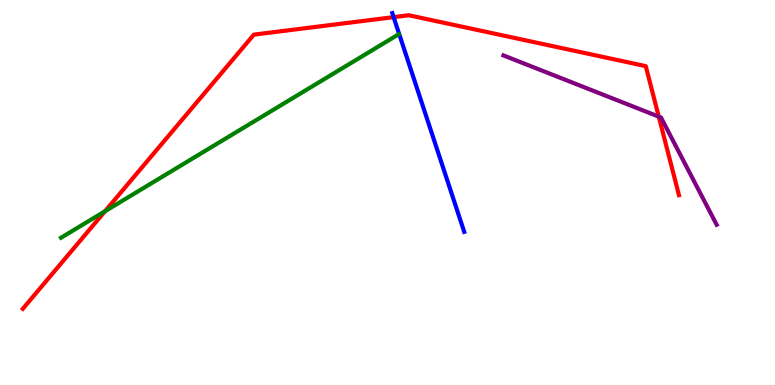[{'lines': ['blue', 'red'], 'intersections': [{'x': 5.08, 'y': 9.56}]}, {'lines': ['green', 'red'], 'intersections': [{'x': 1.36, 'y': 4.51}]}, {'lines': ['purple', 'red'], 'intersections': [{'x': 8.5, 'y': 6.97}]}, {'lines': ['blue', 'green'], 'intersections': []}, {'lines': ['blue', 'purple'], 'intersections': []}, {'lines': ['green', 'purple'], 'intersections': []}]